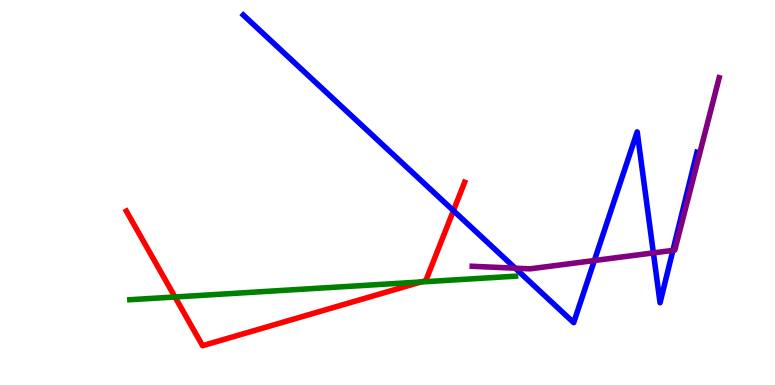[{'lines': ['blue', 'red'], 'intersections': [{'x': 5.85, 'y': 4.53}]}, {'lines': ['green', 'red'], 'intersections': [{'x': 2.26, 'y': 2.29}, {'x': 5.43, 'y': 2.68}]}, {'lines': ['purple', 'red'], 'intersections': []}, {'lines': ['blue', 'green'], 'intersections': []}, {'lines': ['blue', 'purple'], 'intersections': [{'x': 6.65, 'y': 3.03}, {'x': 7.67, 'y': 3.23}, {'x': 8.43, 'y': 3.43}, {'x': 8.68, 'y': 3.5}]}, {'lines': ['green', 'purple'], 'intersections': []}]